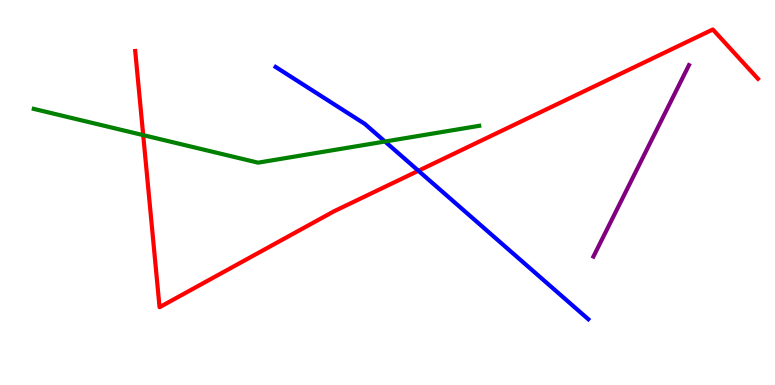[{'lines': ['blue', 'red'], 'intersections': [{'x': 5.4, 'y': 5.56}]}, {'lines': ['green', 'red'], 'intersections': [{'x': 1.85, 'y': 6.49}]}, {'lines': ['purple', 'red'], 'intersections': []}, {'lines': ['blue', 'green'], 'intersections': [{'x': 4.97, 'y': 6.32}]}, {'lines': ['blue', 'purple'], 'intersections': []}, {'lines': ['green', 'purple'], 'intersections': []}]